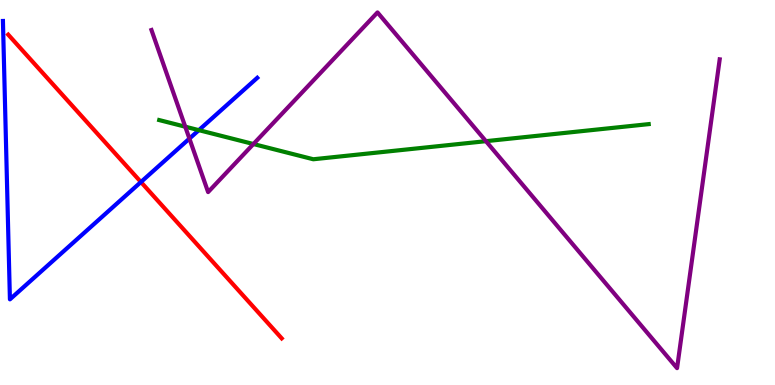[{'lines': ['blue', 'red'], 'intersections': [{'x': 1.82, 'y': 5.27}]}, {'lines': ['green', 'red'], 'intersections': []}, {'lines': ['purple', 'red'], 'intersections': []}, {'lines': ['blue', 'green'], 'intersections': [{'x': 2.57, 'y': 6.62}]}, {'lines': ['blue', 'purple'], 'intersections': [{'x': 2.44, 'y': 6.4}]}, {'lines': ['green', 'purple'], 'intersections': [{'x': 2.39, 'y': 6.71}, {'x': 3.27, 'y': 6.26}, {'x': 6.27, 'y': 6.33}]}]